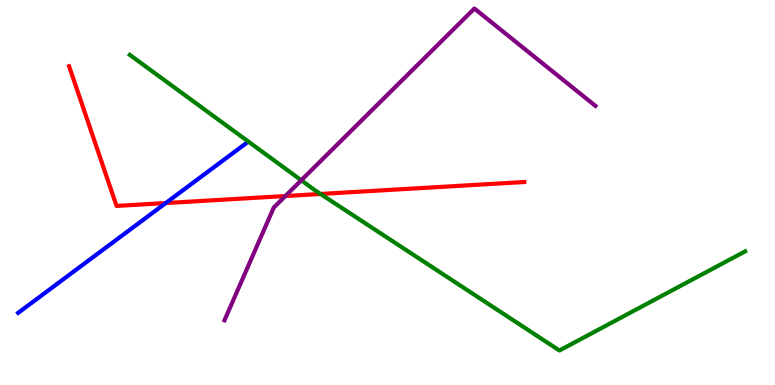[{'lines': ['blue', 'red'], 'intersections': [{'x': 2.14, 'y': 4.73}]}, {'lines': ['green', 'red'], 'intersections': [{'x': 4.14, 'y': 4.96}]}, {'lines': ['purple', 'red'], 'intersections': [{'x': 3.68, 'y': 4.91}]}, {'lines': ['blue', 'green'], 'intersections': []}, {'lines': ['blue', 'purple'], 'intersections': []}, {'lines': ['green', 'purple'], 'intersections': [{'x': 3.89, 'y': 5.32}]}]